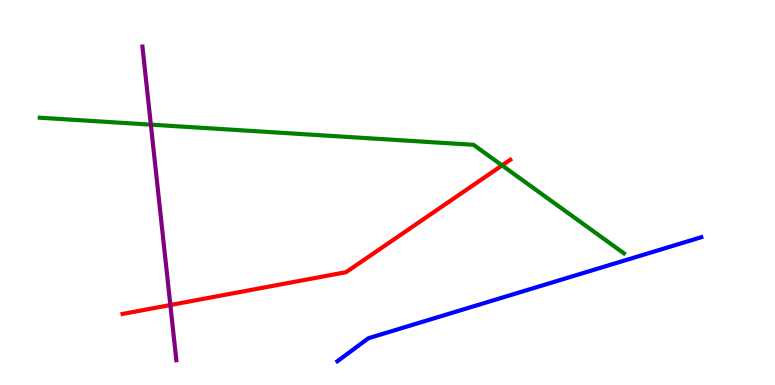[{'lines': ['blue', 'red'], 'intersections': []}, {'lines': ['green', 'red'], 'intersections': [{'x': 6.48, 'y': 5.7}]}, {'lines': ['purple', 'red'], 'intersections': [{'x': 2.2, 'y': 2.08}]}, {'lines': ['blue', 'green'], 'intersections': []}, {'lines': ['blue', 'purple'], 'intersections': []}, {'lines': ['green', 'purple'], 'intersections': [{'x': 1.95, 'y': 6.76}]}]